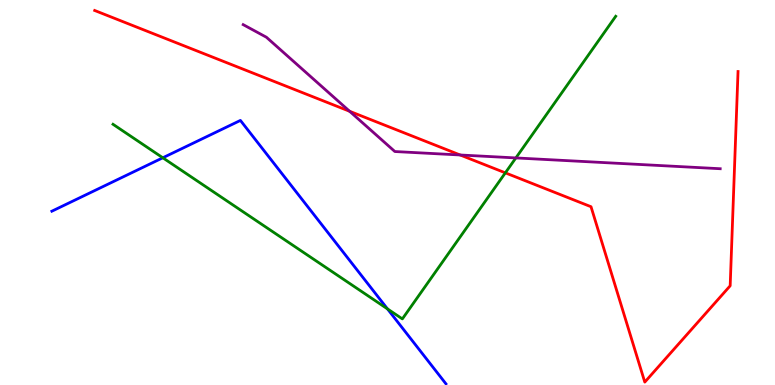[{'lines': ['blue', 'red'], 'intersections': []}, {'lines': ['green', 'red'], 'intersections': [{'x': 6.52, 'y': 5.51}]}, {'lines': ['purple', 'red'], 'intersections': [{'x': 4.51, 'y': 7.11}, {'x': 5.94, 'y': 5.97}]}, {'lines': ['blue', 'green'], 'intersections': [{'x': 2.1, 'y': 5.9}, {'x': 5.0, 'y': 1.98}]}, {'lines': ['blue', 'purple'], 'intersections': []}, {'lines': ['green', 'purple'], 'intersections': [{'x': 6.66, 'y': 5.9}]}]